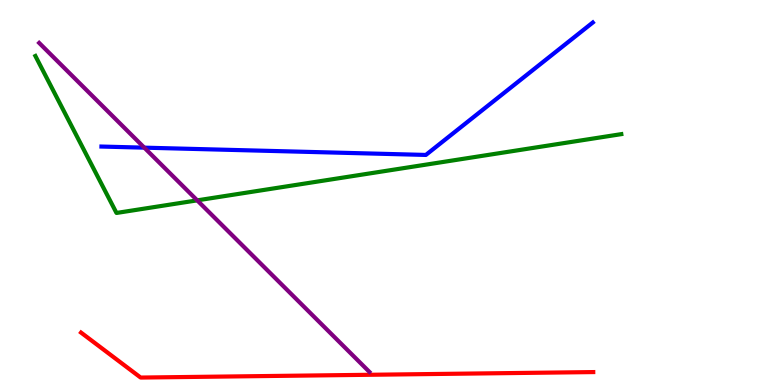[{'lines': ['blue', 'red'], 'intersections': []}, {'lines': ['green', 'red'], 'intersections': []}, {'lines': ['purple', 'red'], 'intersections': []}, {'lines': ['blue', 'green'], 'intersections': []}, {'lines': ['blue', 'purple'], 'intersections': [{'x': 1.86, 'y': 6.16}]}, {'lines': ['green', 'purple'], 'intersections': [{'x': 2.54, 'y': 4.8}]}]